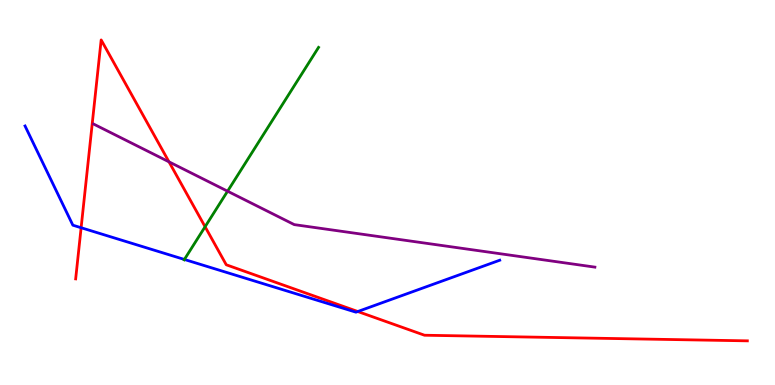[{'lines': ['blue', 'red'], 'intersections': [{'x': 1.05, 'y': 4.09}, {'x': 4.62, 'y': 1.91}]}, {'lines': ['green', 'red'], 'intersections': [{'x': 2.65, 'y': 4.11}]}, {'lines': ['purple', 'red'], 'intersections': [{'x': 2.18, 'y': 5.8}]}, {'lines': ['blue', 'green'], 'intersections': [{'x': 2.38, 'y': 3.26}]}, {'lines': ['blue', 'purple'], 'intersections': []}, {'lines': ['green', 'purple'], 'intersections': [{'x': 2.94, 'y': 5.03}]}]